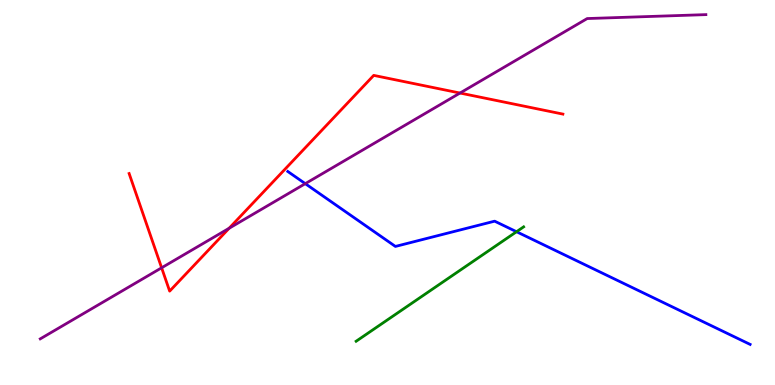[{'lines': ['blue', 'red'], 'intersections': []}, {'lines': ['green', 'red'], 'intersections': []}, {'lines': ['purple', 'red'], 'intersections': [{'x': 2.09, 'y': 3.04}, {'x': 2.96, 'y': 4.07}, {'x': 5.94, 'y': 7.58}]}, {'lines': ['blue', 'green'], 'intersections': [{'x': 6.66, 'y': 3.98}]}, {'lines': ['blue', 'purple'], 'intersections': [{'x': 3.94, 'y': 5.23}]}, {'lines': ['green', 'purple'], 'intersections': []}]